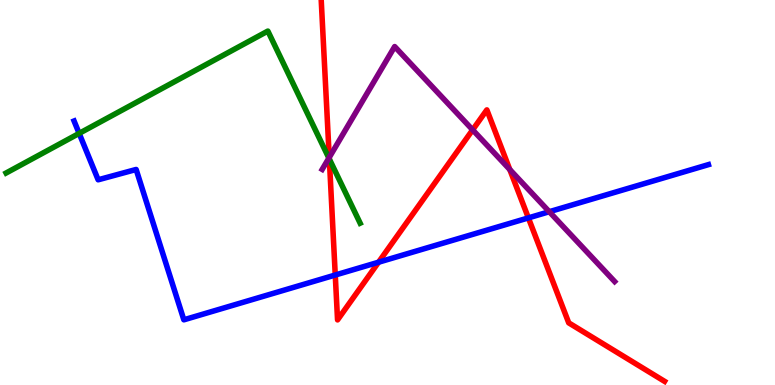[{'lines': ['blue', 'red'], 'intersections': [{'x': 4.33, 'y': 2.86}, {'x': 4.88, 'y': 3.19}, {'x': 6.82, 'y': 4.34}]}, {'lines': ['green', 'red'], 'intersections': [{'x': 4.25, 'y': 5.87}]}, {'lines': ['purple', 'red'], 'intersections': [{'x': 4.25, 'y': 5.91}, {'x': 6.1, 'y': 6.63}, {'x': 6.58, 'y': 5.6}]}, {'lines': ['blue', 'green'], 'intersections': [{'x': 1.02, 'y': 6.54}]}, {'lines': ['blue', 'purple'], 'intersections': [{'x': 7.09, 'y': 4.5}]}, {'lines': ['green', 'purple'], 'intersections': [{'x': 4.24, 'y': 5.89}]}]